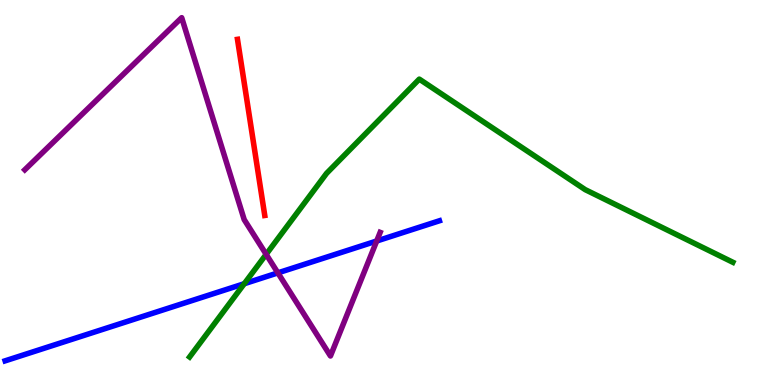[{'lines': ['blue', 'red'], 'intersections': []}, {'lines': ['green', 'red'], 'intersections': []}, {'lines': ['purple', 'red'], 'intersections': []}, {'lines': ['blue', 'green'], 'intersections': [{'x': 3.15, 'y': 2.63}]}, {'lines': ['blue', 'purple'], 'intersections': [{'x': 3.59, 'y': 2.91}, {'x': 4.86, 'y': 3.74}]}, {'lines': ['green', 'purple'], 'intersections': [{'x': 3.43, 'y': 3.39}]}]